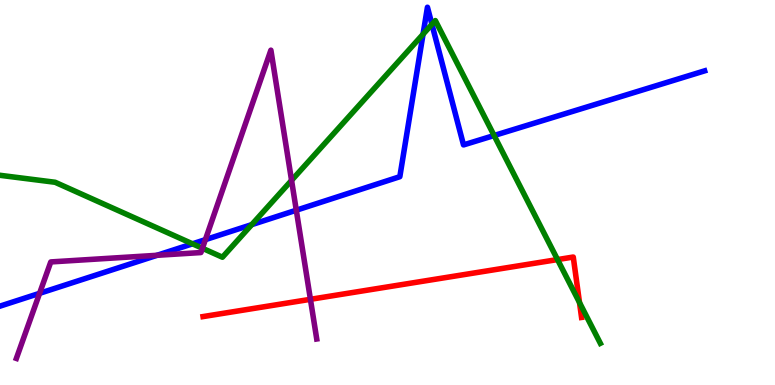[{'lines': ['blue', 'red'], 'intersections': []}, {'lines': ['green', 'red'], 'intersections': [{'x': 7.19, 'y': 3.26}, {'x': 7.48, 'y': 2.14}]}, {'lines': ['purple', 'red'], 'intersections': [{'x': 4.01, 'y': 2.23}]}, {'lines': ['blue', 'green'], 'intersections': [{'x': 2.48, 'y': 3.67}, {'x': 3.25, 'y': 4.17}, {'x': 5.46, 'y': 9.11}, {'x': 5.57, 'y': 9.37}, {'x': 6.38, 'y': 6.48}]}, {'lines': ['blue', 'purple'], 'intersections': [{'x': 0.511, 'y': 2.38}, {'x': 2.03, 'y': 3.37}, {'x': 2.65, 'y': 3.78}, {'x': 3.82, 'y': 4.54}]}, {'lines': ['green', 'purple'], 'intersections': [{'x': 2.61, 'y': 3.55}, {'x': 3.76, 'y': 5.31}]}]